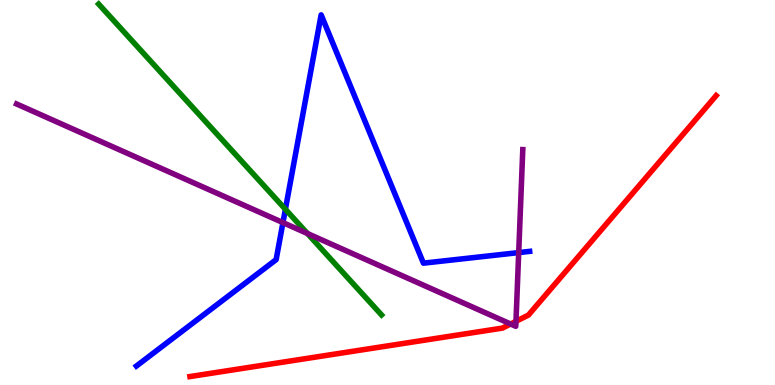[{'lines': ['blue', 'red'], 'intersections': []}, {'lines': ['green', 'red'], 'intersections': []}, {'lines': ['purple', 'red'], 'intersections': [{'x': 6.59, 'y': 1.58}, {'x': 6.66, 'y': 1.65}]}, {'lines': ['blue', 'green'], 'intersections': [{'x': 3.68, 'y': 4.56}]}, {'lines': ['blue', 'purple'], 'intersections': [{'x': 3.65, 'y': 4.22}, {'x': 6.69, 'y': 3.44}]}, {'lines': ['green', 'purple'], 'intersections': [{'x': 3.97, 'y': 3.93}]}]